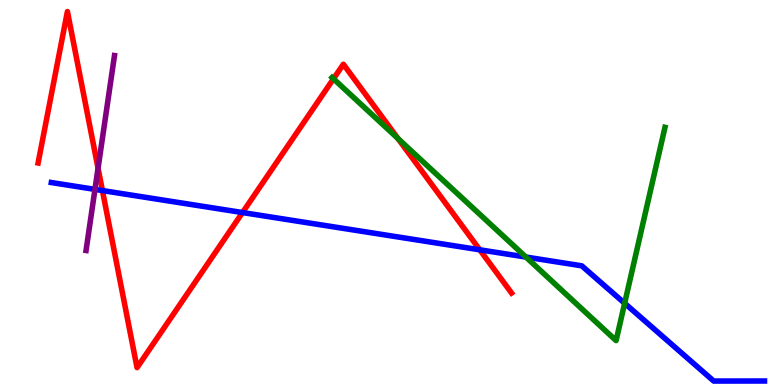[{'lines': ['blue', 'red'], 'intersections': [{'x': 1.32, 'y': 5.05}, {'x': 3.13, 'y': 4.48}, {'x': 6.19, 'y': 3.51}]}, {'lines': ['green', 'red'], 'intersections': [{'x': 4.3, 'y': 7.95}, {'x': 5.14, 'y': 6.4}]}, {'lines': ['purple', 'red'], 'intersections': [{'x': 1.27, 'y': 5.63}]}, {'lines': ['blue', 'green'], 'intersections': [{'x': 6.79, 'y': 3.32}, {'x': 8.06, 'y': 2.12}]}, {'lines': ['blue', 'purple'], 'intersections': [{'x': 1.23, 'y': 5.08}]}, {'lines': ['green', 'purple'], 'intersections': []}]